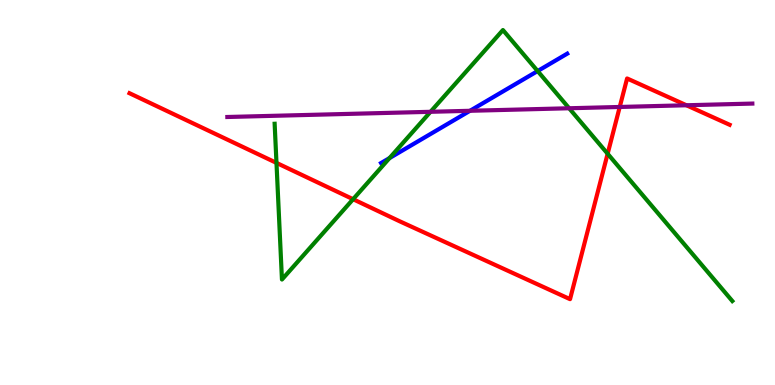[{'lines': ['blue', 'red'], 'intersections': []}, {'lines': ['green', 'red'], 'intersections': [{'x': 3.57, 'y': 5.77}, {'x': 4.56, 'y': 4.83}, {'x': 7.84, 'y': 6.01}]}, {'lines': ['purple', 'red'], 'intersections': [{'x': 8.0, 'y': 7.22}, {'x': 8.86, 'y': 7.27}]}, {'lines': ['blue', 'green'], 'intersections': [{'x': 5.03, 'y': 5.89}, {'x': 6.94, 'y': 8.15}]}, {'lines': ['blue', 'purple'], 'intersections': [{'x': 6.06, 'y': 7.12}]}, {'lines': ['green', 'purple'], 'intersections': [{'x': 5.56, 'y': 7.1}, {'x': 7.34, 'y': 7.19}]}]